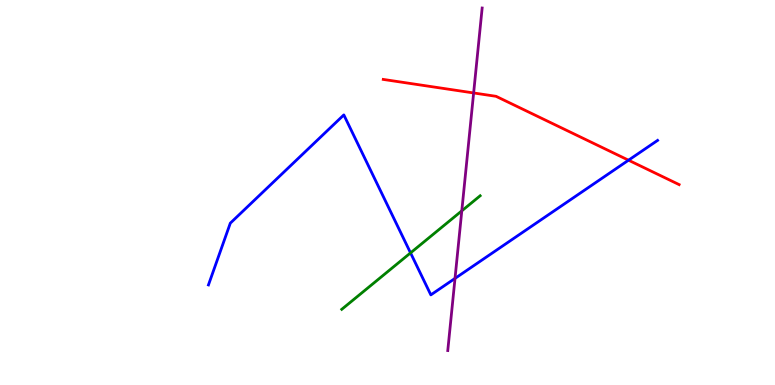[{'lines': ['blue', 'red'], 'intersections': [{'x': 8.11, 'y': 5.84}]}, {'lines': ['green', 'red'], 'intersections': []}, {'lines': ['purple', 'red'], 'intersections': [{'x': 6.11, 'y': 7.59}]}, {'lines': ['blue', 'green'], 'intersections': [{'x': 5.3, 'y': 3.43}]}, {'lines': ['blue', 'purple'], 'intersections': [{'x': 5.87, 'y': 2.77}]}, {'lines': ['green', 'purple'], 'intersections': [{'x': 5.96, 'y': 4.52}]}]